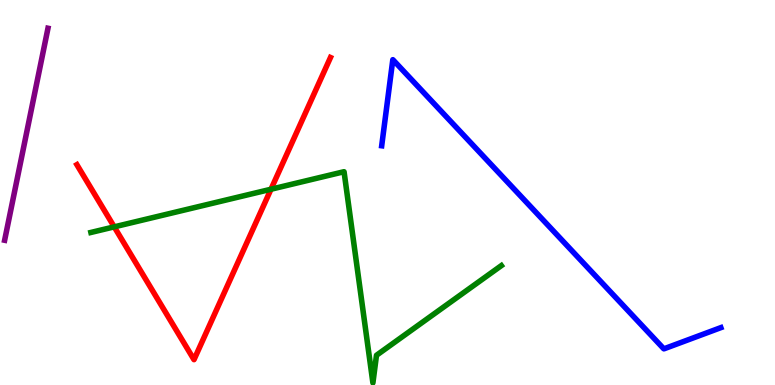[{'lines': ['blue', 'red'], 'intersections': []}, {'lines': ['green', 'red'], 'intersections': [{'x': 1.47, 'y': 4.11}, {'x': 3.5, 'y': 5.08}]}, {'lines': ['purple', 'red'], 'intersections': []}, {'lines': ['blue', 'green'], 'intersections': []}, {'lines': ['blue', 'purple'], 'intersections': []}, {'lines': ['green', 'purple'], 'intersections': []}]